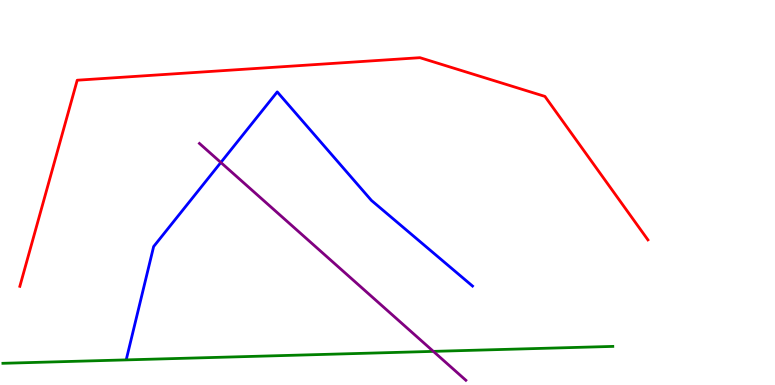[{'lines': ['blue', 'red'], 'intersections': []}, {'lines': ['green', 'red'], 'intersections': []}, {'lines': ['purple', 'red'], 'intersections': []}, {'lines': ['blue', 'green'], 'intersections': []}, {'lines': ['blue', 'purple'], 'intersections': [{'x': 2.85, 'y': 5.78}]}, {'lines': ['green', 'purple'], 'intersections': [{'x': 5.59, 'y': 0.873}]}]